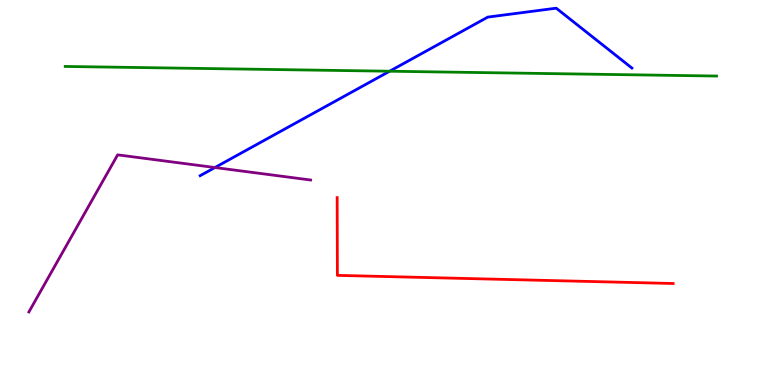[{'lines': ['blue', 'red'], 'intersections': []}, {'lines': ['green', 'red'], 'intersections': []}, {'lines': ['purple', 'red'], 'intersections': []}, {'lines': ['blue', 'green'], 'intersections': [{'x': 5.03, 'y': 8.15}]}, {'lines': ['blue', 'purple'], 'intersections': [{'x': 2.77, 'y': 5.65}]}, {'lines': ['green', 'purple'], 'intersections': []}]